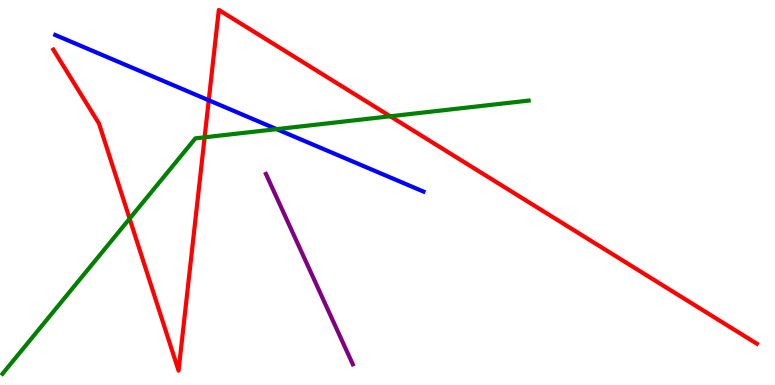[{'lines': ['blue', 'red'], 'intersections': [{'x': 2.69, 'y': 7.4}]}, {'lines': ['green', 'red'], 'intersections': [{'x': 1.67, 'y': 4.32}, {'x': 2.64, 'y': 6.43}, {'x': 5.04, 'y': 6.98}]}, {'lines': ['purple', 'red'], 'intersections': []}, {'lines': ['blue', 'green'], 'intersections': [{'x': 3.57, 'y': 6.65}]}, {'lines': ['blue', 'purple'], 'intersections': []}, {'lines': ['green', 'purple'], 'intersections': []}]